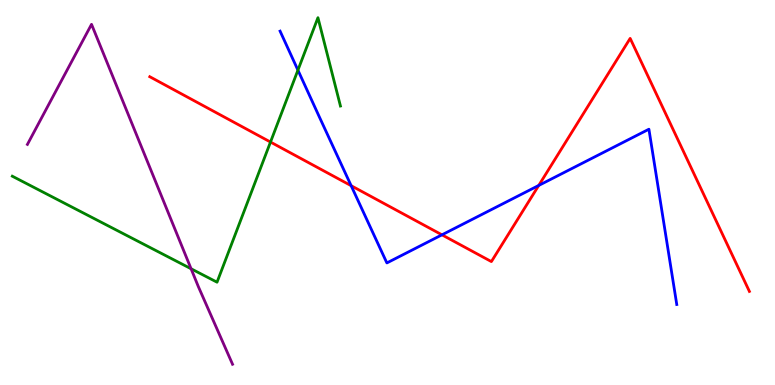[{'lines': ['blue', 'red'], 'intersections': [{'x': 4.53, 'y': 5.18}, {'x': 5.7, 'y': 3.9}, {'x': 6.95, 'y': 5.18}]}, {'lines': ['green', 'red'], 'intersections': [{'x': 3.49, 'y': 6.31}]}, {'lines': ['purple', 'red'], 'intersections': []}, {'lines': ['blue', 'green'], 'intersections': [{'x': 3.84, 'y': 8.18}]}, {'lines': ['blue', 'purple'], 'intersections': []}, {'lines': ['green', 'purple'], 'intersections': [{'x': 2.47, 'y': 3.02}]}]